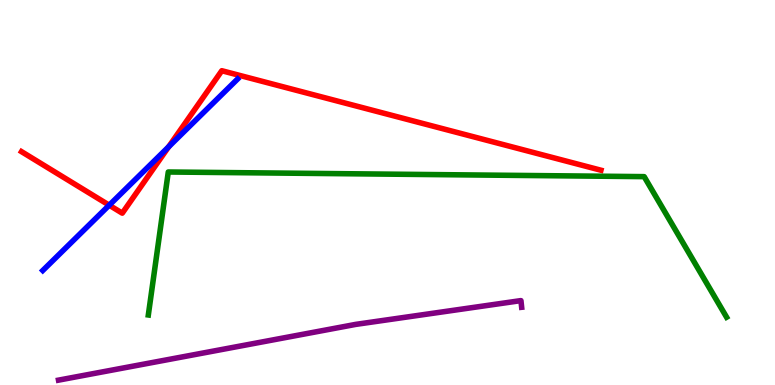[{'lines': ['blue', 'red'], 'intersections': [{'x': 1.41, 'y': 4.67}, {'x': 2.18, 'y': 6.19}]}, {'lines': ['green', 'red'], 'intersections': []}, {'lines': ['purple', 'red'], 'intersections': []}, {'lines': ['blue', 'green'], 'intersections': []}, {'lines': ['blue', 'purple'], 'intersections': []}, {'lines': ['green', 'purple'], 'intersections': []}]